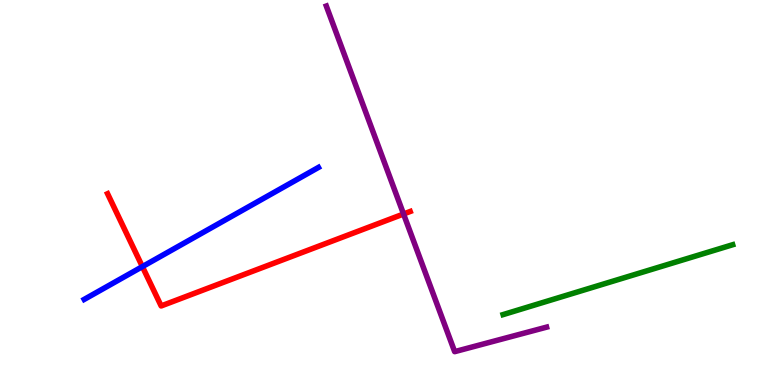[{'lines': ['blue', 'red'], 'intersections': [{'x': 1.84, 'y': 3.07}]}, {'lines': ['green', 'red'], 'intersections': []}, {'lines': ['purple', 'red'], 'intersections': [{'x': 5.21, 'y': 4.44}]}, {'lines': ['blue', 'green'], 'intersections': []}, {'lines': ['blue', 'purple'], 'intersections': []}, {'lines': ['green', 'purple'], 'intersections': []}]